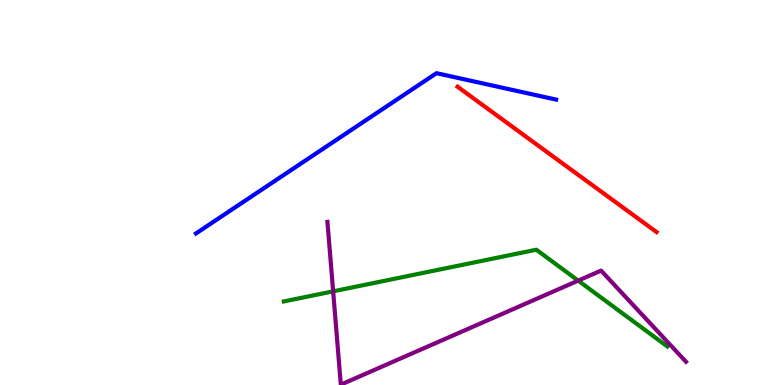[{'lines': ['blue', 'red'], 'intersections': []}, {'lines': ['green', 'red'], 'intersections': []}, {'lines': ['purple', 'red'], 'intersections': []}, {'lines': ['blue', 'green'], 'intersections': []}, {'lines': ['blue', 'purple'], 'intersections': []}, {'lines': ['green', 'purple'], 'intersections': [{'x': 4.3, 'y': 2.43}, {'x': 7.46, 'y': 2.71}]}]